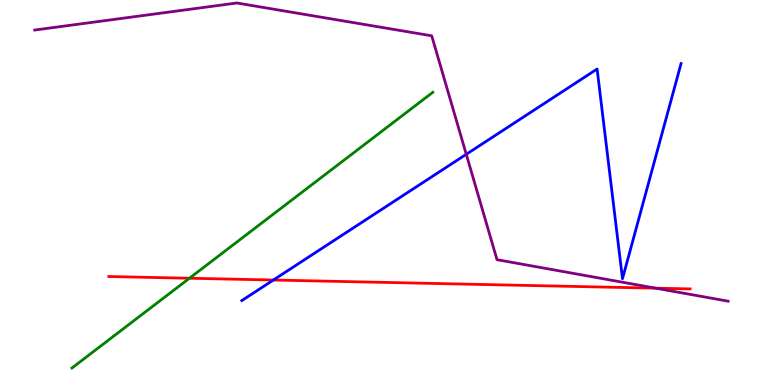[{'lines': ['blue', 'red'], 'intersections': [{'x': 3.53, 'y': 2.73}]}, {'lines': ['green', 'red'], 'intersections': [{'x': 2.44, 'y': 2.77}]}, {'lines': ['purple', 'red'], 'intersections': [{'x': 8.46, 'y': 2.51}]}, {'lines': ['blue', 'green'], 'intersections': []}, {'lines': ['blue', 'purple'], 'intersections': [{'x': 6.02, 'y': 5.99}]}, {'lines': ['green', 'purple'], 'intersections': []}]